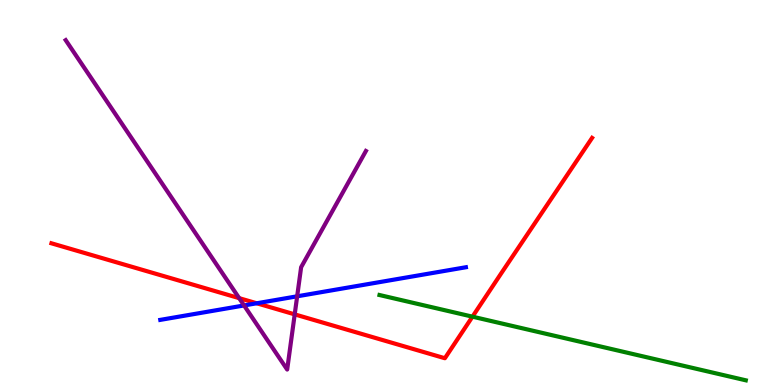[{'lines': ['blue', 'red'], 'intersections': [{'x': 3.31, 'y': 2.12}]}, {'lines': ['green', 'red'], 'intersections': [{'x': 6.1, 'y': 1.77}]}, {'lines': ['purple', 'red'], 'intersections': [{'x': 3.09, 'y': 2.26}, {'x': 3.8, 'y': 1.83}]}, {'lines': ['blue', 'green'], 'intersections': []}, {'lines': ['blue', 'purple'], 'intersections': [{'x': 3.15, 'y': 2.07}, {'x': 3.83, 'y': 2.3}]}, {'lines': ['green', 'purple'], 'intersections': []}]